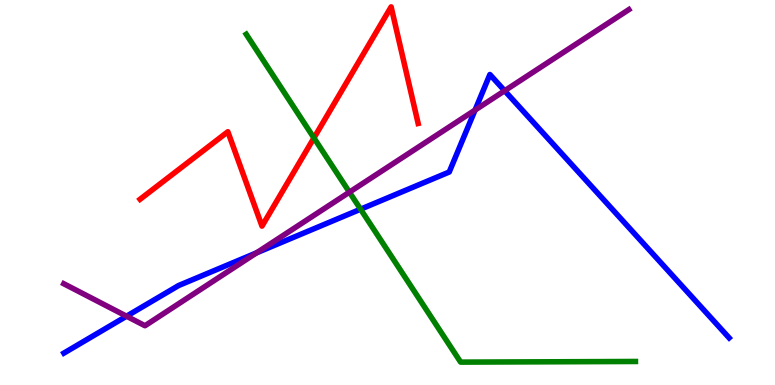[{'lines': ['blue', 'red'], 'intersections': []}, {'lines': ['green', 'red'], 'intersections': [{'x': 4.05, 'y': 6.42}]}, {'lines': ['purple', 'red'], 'intersections': []}, {'lines': ['blue', 'green'], 'intersections': [{'x': 4.65, 'y': 4.57}]}, {'lines': ['blue', 'purple'], 'intersections': [{'x': 1.63, 'y': 1.79}, {'x': 3.31, 'y': 3.43}, {'x': 6.13, 'y': 7.14}, {'x': 6.51, 'y': 7.64}]}, {'lines': ['green', 'purple'], 'intersections': [{'x': 4.51, 'y': 5.01}]}]